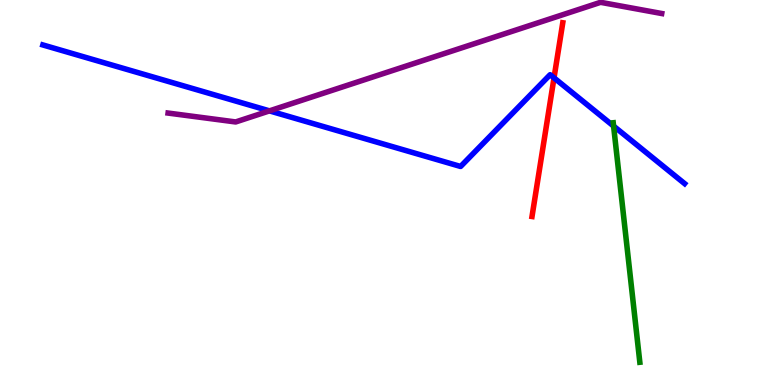[{'lines': ['blue', 'red'], 'intersections': [{'x': 7.15, 'y': 7.98}]}, {'lines': ['green', 'red'], 'intersections': []}, {'lines': ['purple', 'red'], 'intersections': []}, {'lines': ['blue', 'green'], 'intersections': [{'x': 7.92, 'y': 6.72}]}, {'lines': ['blue', 'purple'], 'intersections': [{'x': 3.48, 'y': 7.12}]}, {'lines': ['green', 'purple'], 'intersections': []}]